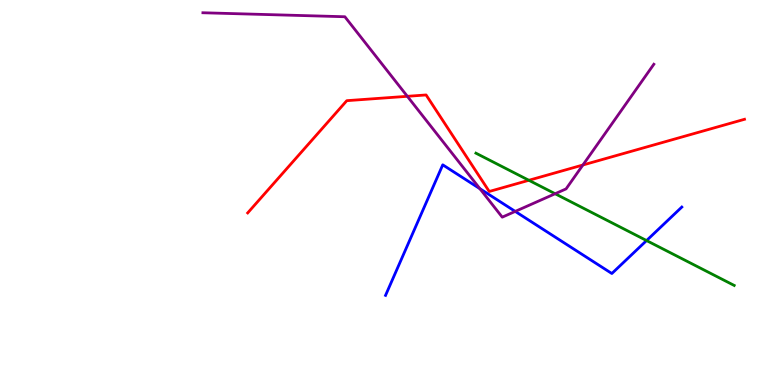[{'lines': ['blue', 'red'], 'intersections': []}, {'lines': ['green', 'red'], 'intersections': [{'x': 6.82, 'y': 5.32}]}, {'lines': ['purple', 'red'], 'intersections': [{'x': 5.26, 'y': 7.5}, {'x': 7.52, 'y': 5.71}]}, {'lines': ['blue', 'green'], 'intersections': [{'x': 8.34, 'y': 3.75}]}, {'lines': ['blue', 'purple'], 'intersections': [{'x': 6.19, 'y': 5.1}, {'x': 6.65, 'y': 4.51}]}, {'lines': ['green', 'purple'], 'intersections': [{'x': 7.16, 'y': 4.97}]}]